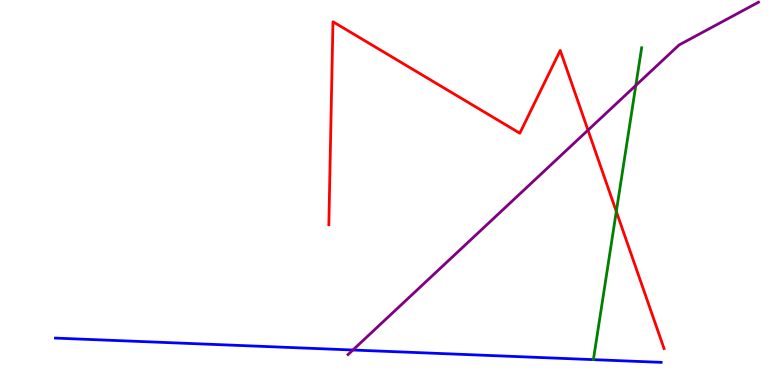[{'lines': ['blue', 'red'], 'intersections': []}, {'lines': ['green', 'red'], 'intersections': [{'x': 7.95, 'y': 4.51}]}, {'lines': ['purple', 'red'], 'intersections': [{'x': 7.59, 'y': 6.62}]}, {'lines': ['blue', 'green'], 'intersections': []}, {'lines': ['blue', 'purple'], 'intersections': [{'x': 4.55, 'y': 0.909}]}, {'lines': ['green', 'purple'], 'intersections': [{'x': 8.2, 'y': 7.78}]}]